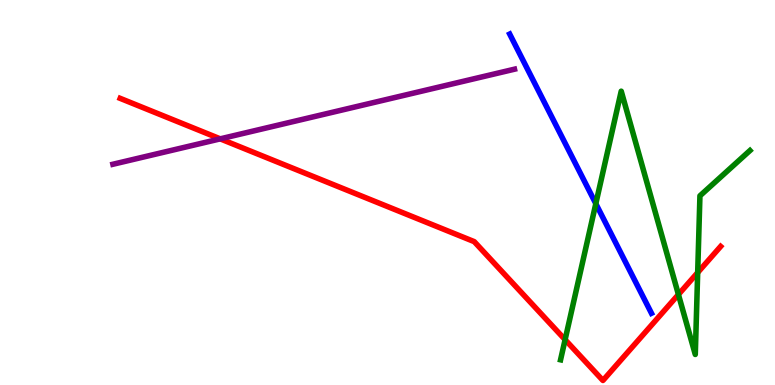[{'lines': ['blue', 'red'], 'intersections': []}, {'lines': ['green', 'red'], 'intersections': [{'x': 7.29, 'y': 1.18}, {'x': 8.75, 'y': 2.35}, {'x': 9.0, 'y': 2.92}]}, {'lines': ['purple', 'red'], 'intersections': [{'x': 2.84, 'y': 6.39}]}, {'lines': ['blue', 'green'], 'intersections': [{'x': 7.69, 'y': 4.71}]}, {'lines': ['blue', 'purple'], 'intersections': []}, {'lines': ['green', 'purple'], 'intersections': []}]